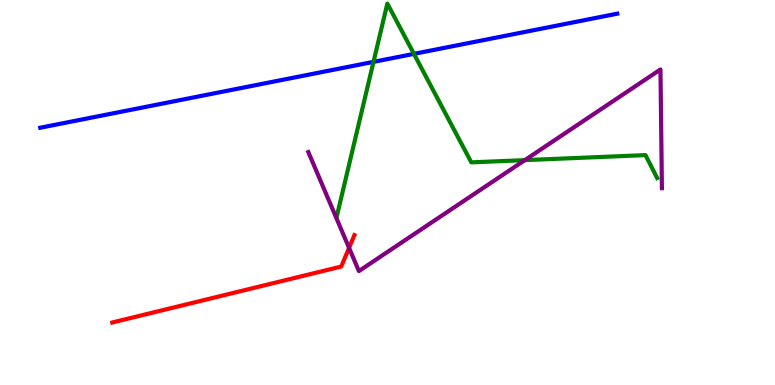[{'lines': ['blue', 'red'], 'intersections': []}, {'lines': ['green', 'red'], 'intersections': []}, {'lines': ['purple', 'red'], 'intersections': [{'x': 4.5, 'y': 3.56}]}, {'lines': ['blue', 'green'], 'intersections': [{'x': 4.82, 'y': 8.39}, {'x': 5.34, 'y': 8.6}]}, {'lines': ['blue', 'purple'], 'intersections': []}, {'lines': ['green', 'purple'], 'intersections': [{'x': 6.77, 'y': 5.84}]}]